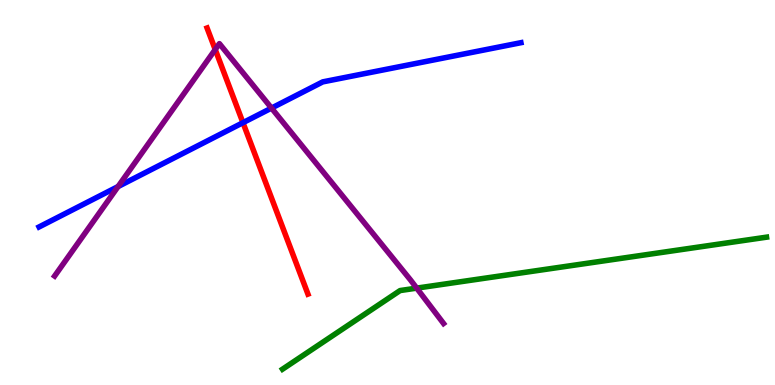[{'lines': ['blue', 'red'], 'intersections': [{'x': 3.14, 'y': 6.81}]}, {'lines': ['green', 'red'], 'intersections': []}, {'lines': ['purple', 'red'], 'intersections': [{'x': 2.78, 'y': 8.71}]}, {'lines': ['blue', 'green'], 'intersections': []}, {'lines': ['blue', 'purple'], 'intersections': [{'x': 1.52, 'y': 5.15}, {'x': 3.5, 'y': 7.19}]}, {'lines': ['green', 'purple'], 'intersections': [{'x': 5.38, 'y': 2.52}]}]